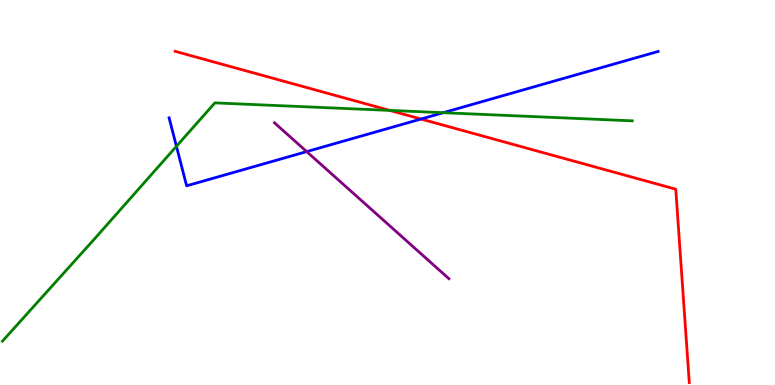[{'lines': ['blue', 'red'], 'intersections': [{'x': 5.43, 'y': 6.91}]}, {'lines': ['green', 'red'], 'intersections': [{'x': 5.03, 'y': 7.13}]}, {'lines': ['purple', 'red'], 'intersections': []}, {'lines': ['blue', 'green'], 'intersections': [{'x': 2.28, 'y': 6.2}, {'x': 5.72, 'y': 7.07}]}, {'lines': ['blue', 'purple'], 'intersections': [{'x': 3.96, 'y': 6.06}]}, {'lines': ['green', 'purple'], 'intersections': []}]